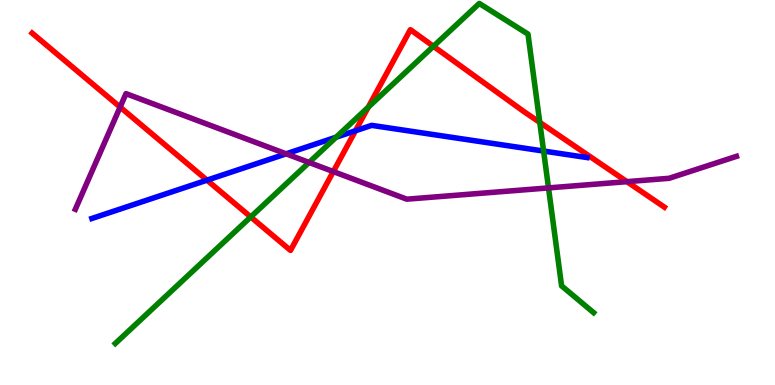[{'lines': ['blue', 'red'], 'intersections': [{'x': 2.67, 'y': 5.32}, {'x': 4.59, 'y': 6.6}]}, {'lines': ['green', 'red'], 'intersections': [{'x': 3.24, 'y': 4.36}, {'x': 4.75, 'y': 7.22}, {'x': 5.59, 'y': 8.8}, {'x': 6.96, 'y': 6.82}]}, {'lines': ['purple', 'red'], 'intersections': [{'x': 1.55, 'y': 7.22}, {'x': 4.3, 'y': 5.54}, {'x': 8.09, 'y': 5.28}]}, {'lines': ['blue', 'green'], 'intersections': [{'x': 4.34, 'y': 6.44}, {'x': 7.01, 'y': 6.08}]}, {'lines': ['blue', 'purple'], 'intersections': [{'x': 3.69, 'y': 6.0}]}, {'lines': ['green', 'purple'], 'intersections': [{'x': 3.99, 'y': 5.78}, {'x': 7.08, 'y': 5.12}]}]